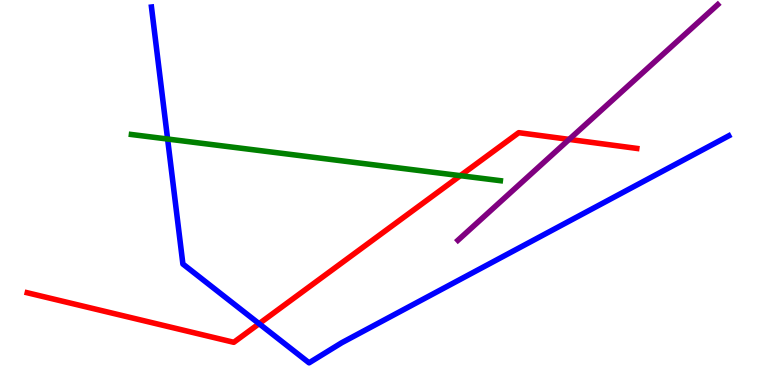[{'lines': ['blue', 'red'], 'intersections': [{'x': 3.34, 'y': 1.59}]}, {'lines': ['green', 'red'], 'intersections': [{'x': 5.94, 'y': 5.44}]}, {'lines': ['purple', 'red'], 'intersections': [{'x': 7.34, 'y': 6.38}]}, {'lines': ['blue', 'green'], 'intersections': [{'x': 2.16, 'y': 6.39}]}, {'lines': ['blue', 'purple'], 'intersections': []}, {'lines': ['green', 'purple'], 'intersections': []}]